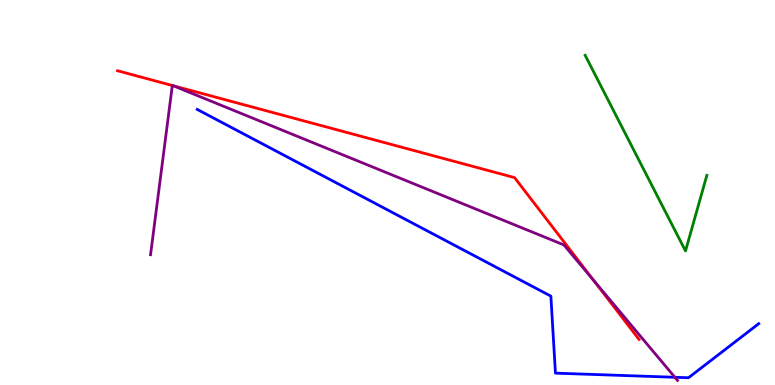[{'lines': ['blue', 'red'], 'intersections': []}, {'lines': ['green', 'red'], 'intersections': []}, {'lines': ['purple', 'red'], 'intersections': [{'x': 2.22, 'y': 7.78}, {'x': 2.24, 'y': 7.77}, {'x': 7.66, 'y': 2.72}]}, {'lines': ['blue', 'green'], 'intersections': []}, {'lines': ['blue', 'purple'], 'intersections': [{'x': 8.71, 'y': 0.201}]}, {'lines': ['green', 'purple'], 'intersections': []}]